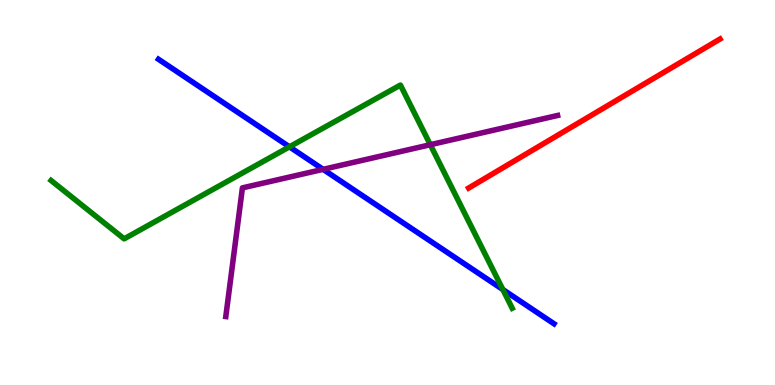[{'lines': ['blue', 'red'], 'intersections': []}, {'lines': ['green', 'red'], 'intersections': []}, {'lines': ['purple', 'red'], 'intersections': []}, {'lines': ['blue', 'green'], 'intersections': [{'x': 3.73, 'y': 6.19}, {'x': 6.49, 'y': 2.48}]}, {'lines': ['blue', 'purple'], 'intersections': [{'x': 4.17, 'y': 5.6}]}, {'lines': ['green', 'purple'], 'intersections': [{'x': 5.55, 'y': 6.24}]}]